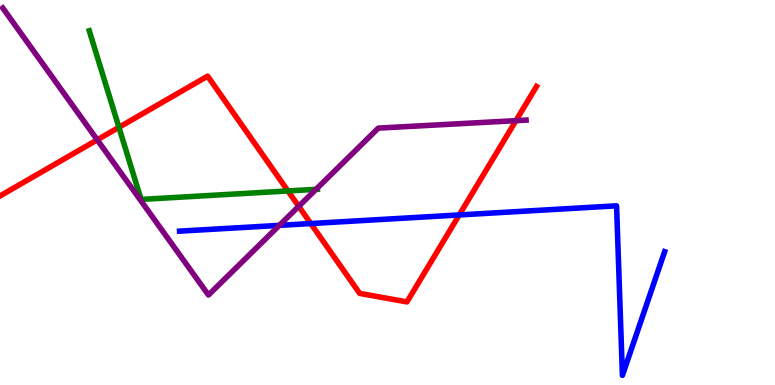[{'lines': ['blue', 'red'], 'intersections': [{'x': 4.01, 'y': 4.19}, {'x': 5.93, 'y': 4.42}]}, {'lines': ['green', 'red'], 'intersections': [{'x': 1.53, 'y': 6.69}, {'x': 3.72, 'y': 5.04}]}, {'lines': ['purple', 'red'], 'intersections': [{'x': 1.25, 'y': 6.37}, {'x': 3.85, 'y': 4.64}, {'x': 6.66, 'y': 6.87}]}, {'lines': ['blue', 'green'], 'intersections': []}, {'lines': ['blue', 'purple'], 'intersections': [{'x': 3.6, 'y': 4.15}]}, {'lines': ['green', 'purple'], 'intersections': [{'x': 4.08, 'y': 5.08}]}]